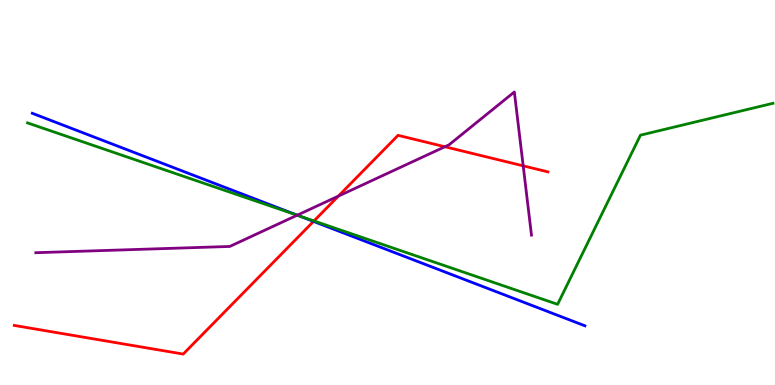[{'lines': ['blue', 'red'], 'intersections': [{'x': 4.05, 'y': 4.25}]}, {'lines': ['green', 'red'], 'intersections': [{'x': 4.05, 'y': 4.26}]}, {'lines': ['purple', 'red'], 'intersections': [{'x': 4.37, 'y': 4.91}, {'x': 5.74, 'y': 6.19}, {'x': 6.75, 'y': 5.69}]}, {'lines': ['blue', 'green'], 'intersections': [{'x': 3.85, 'y': 4.4}]}, {'lines': ['blue', 'purple'], 'intersections': [{'x': 3.84, 'y': 4.41}]}, {'lines': ['green', 'purple'], 'intersections': [{'x': 3.83, 'y': 4.41}]}]